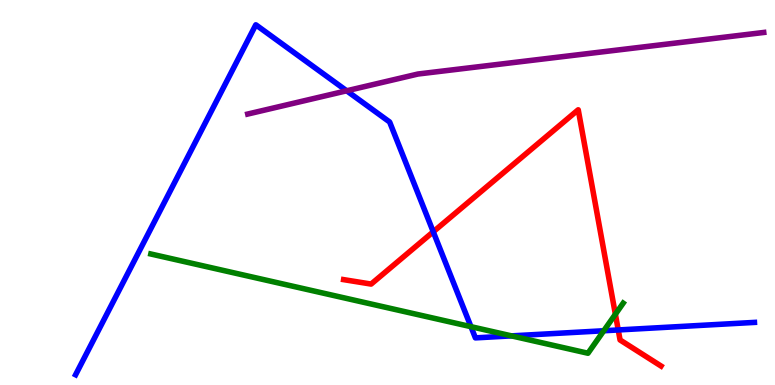[{'lines': ['blue', 'red'], 'intersections': [{'x': 5.59, 'y': 3.98}, {'x': 7.98, 'y': 1.43}]}, {'lines': ['green', 'red'], 'intersections': [{'x': 7.94, 'y': 1.84}]}, {'lines': ['purple', 'red'], 'intersections': []}, {'lines': ['blue', 'green'], 'intersections': [{'x': 6.08, 'y': 1.52}, {'x': 6.6, 'y': 1.28}, {'x': 7.79, 'y': 1.41}]}, {'lines': ['blue', 'purple'], 'intersections': [{'x': 4.47, 'y': 7.64}]}, {'lines': ['green', 'purple'], 'intersections': []}]